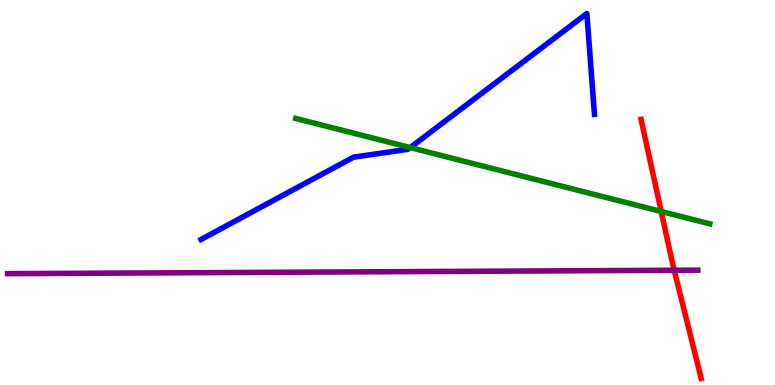[{'lines': ['blue', 'red'], 'intersections': []}, {'lines': ['green', 'red'], 'intersections': [{'x': 8.53, 'y': 4.51}]}, {'lines': ['purple', 'red'], 'intersections': [{'x': 8.7, 'y': 2.98}]}, {'lines': ['blue', 'green'], 'intersections': [{'x': 5.29, 'y': 6.17}]}, {'lines': ['blue', 'purple'], 'intersections': []}, {'lines': ['green', 'purple'], 'intersections': []}]